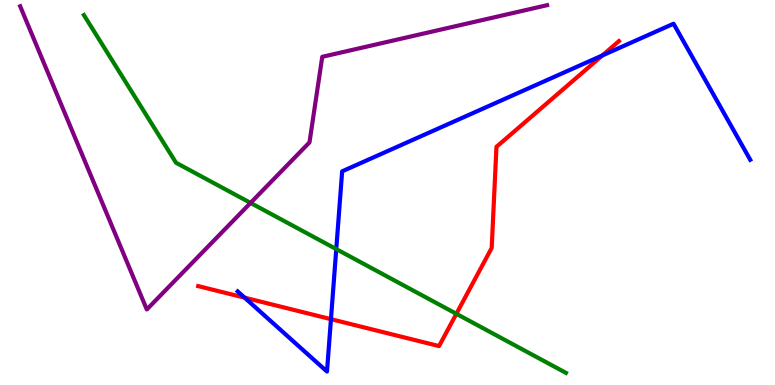[{'lines': ['blue', 'red'], 'intersections': [{'x': 3.16, 'y': 2.27}, {'x': 4.27, 'y': 1.71}, {'x': 7.77, 'y': 8.56}]}, {'lines': ['green', 'red'], 'intersections': [{'x': 5.89, 'y': 1.85}]}, {'lines': ['purple', 'red'], 'intersections': []}, {'lines': ['blue', 'green'], 'intersections': [{'x': 4.34, 'y': 3.53}]}, {'lines': ['blue', 'purple'], 'intersections': []}, {'lines': ['green', 'purple'], 'intersections': [{'x': 3.23, 'y': 4.73}]}]